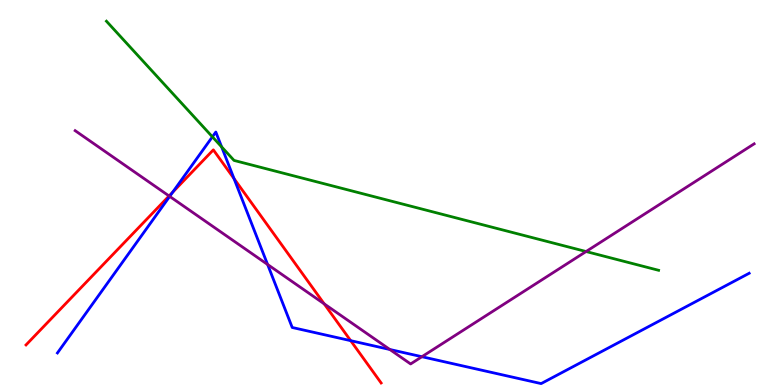[{'lines': ['blue', 'red'], 'intersections': [{'x': 2.23, 'y': 5.01}, {'x': 3.02, 'y': 5.36}, {'x': 4.52, 'y': 1.15}]}, {'lines': ['green', 'red'], 'intersections': []}, {'lines': ['purple', 'red'], 'intersections': [{'x': 2.18, 'y': 4.91}, {'x': 4.18, 'y': 2.11}]}, {'lines': ['blue', 'green'], 'intersections': [{'x': 2.74, 'y': 6.45}, {'x': 2.86, 'y': 6.18}]}, {'lines': ['blue', 'purple'], 'intersections': [{'x': 2.19, 'y': 4.9}, {'x': 3.45, 'y': 3.13}, {'x': 5.03, 'y': 0.922}, {'x': 5.44, 'y': 0.735}]}, {'lines': ['green', 'purple'], 'intersections': [{'x': 7.56, 'y': 3.47}]}]